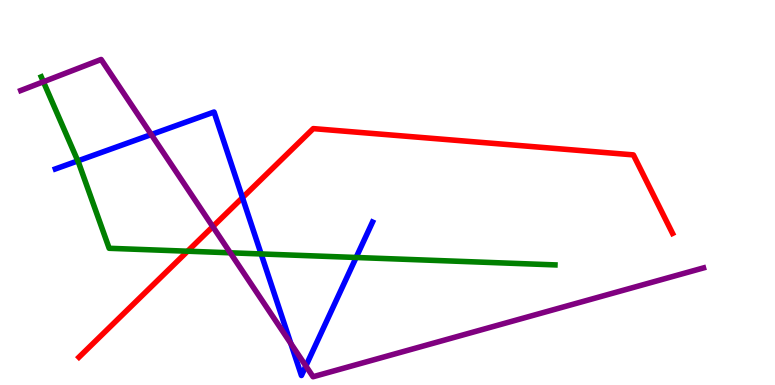[{'lines': ['blue', 'red'], 'intersections': [{'x': 3.13, 'y': 4.87}]}, {'lines': ['green', 'red'], 'intersections': [{'x': 2.42, 'y': 3.48}]}, {'lines': ['purple', 'red'], 'intersections': [{'x': 2.75, 'y': 4.11}]}, {'lines': ['blue', 'green'], 'intersections': [{'x': 1.0, 'y': 5.82}, {'x': 3.37, 'y': 3.4}, {'x': 4.6, 'y': 3.31}]}, {'lines': ['blue', 'purple'], 'intersections': [{'x': 1.95, 'y': 6.51}, {'x': 3.75, 'y': 1.08}, {'x': 3.95, 'y': 0.494}]}, {'lines': ['green', 'purple'], 'intersections': [{'x': 0.56, 'y': 7.88}, {'x': 2.97, 'y': 3.43}]}]